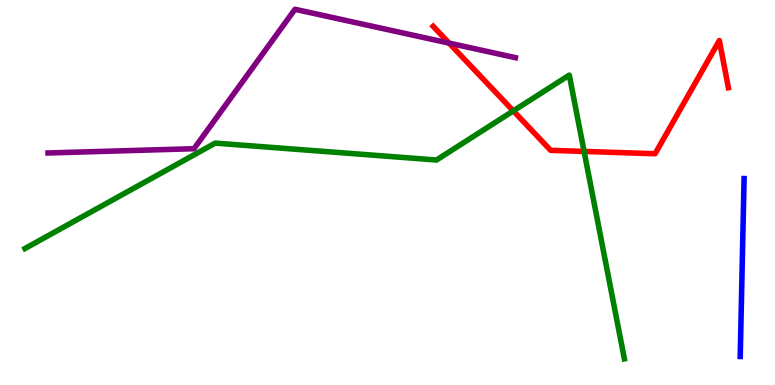[{'lines': ['blue', 'red'], 'intersections': []}, {'lines': ['green', 'red'], 'intersections': [{'x': 6.62, 'y': 7.12}, {'x': 7.54, 'y': 6.07}]}, {'lines': ['purple', 'red'], 'intersections': [{'x': 5.79, 'y': 8.88}]}, {'lines': ['blue', 'green'], 'intersections': []}, {'lines': ['blue', 'purple'], 'intersections': []}, {'lines': ['green', 'purple'], 'intersections': []}]